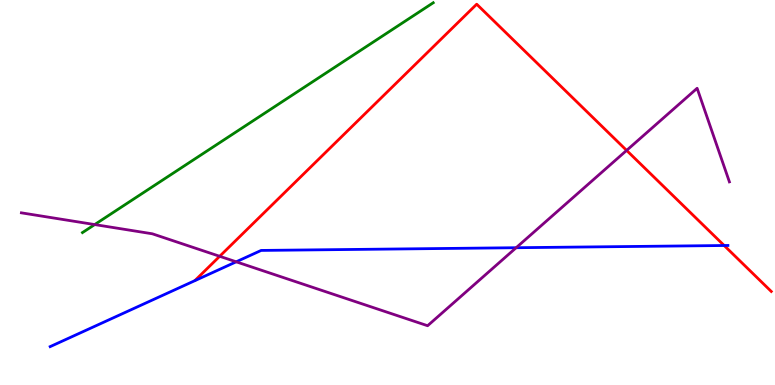[{'lines': ['blue', 'red'], 'intersections': [{'x': 9.34, 'y': 3.62}]}, {'lines': ['green', 'red'], 'intersections': []}, {'lines': ['purple', 'red'], 'intersections': [{'x': 2.83, 'y': 3.34}, {'x': 8.09, 'y': 6.09}]}, {'lines': ['blue', 'green'], 'intersections': []}, {'lines': ['blue', 'purple'], 'intersections': [{'x': 3.05, 'y': 3.2}, {'x': 6.66, 'y': 3.57}]}, {'lines': ['green', 'purple'], 'intersections': [{'x': 1.22, 'y': 4.17}]}]